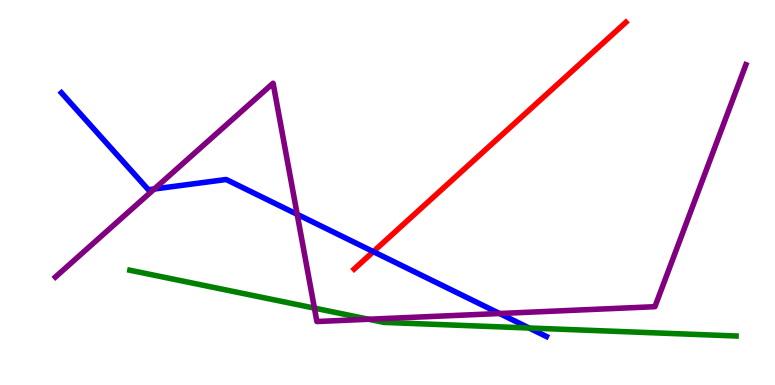[{'lines': ['blue', 'red'], 'intersections': [{'x': 4.82, 'y': 3.46}]}, {'lines': ['green', 'red'], 'intersections': []}, {'lines': ['purple', 'red'], 'intersections': []}, {'lines': ['blue', 'green'], 'intersections': [{'x': 6.83, 'y': 1.48}]}, {'lines': ['blue', 'purple'], 'intersections': [{'x': 1.99, 'y': 5.09}, {'x': 3.83, 'y': 4.43}, {'x': 6.45, 'y': 1.86}]}, {'lines': ['green', 'purple'], 'intersections': [{'x': 4.06, 'y': 2.0}, {'x': 4.76, 'y': 1.71}]}]